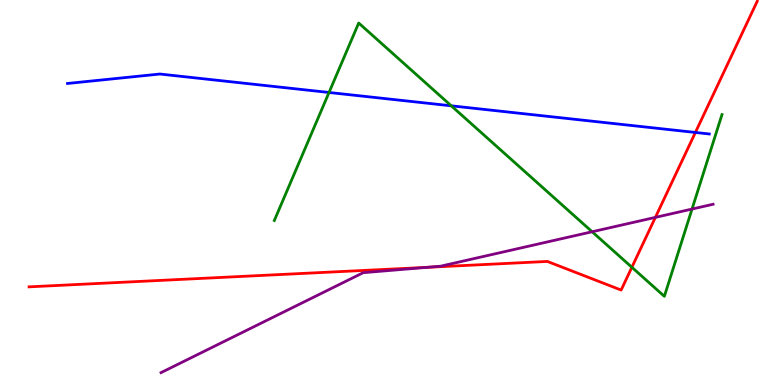[{'lines': ['blue', 'red'], 'intersections': [{'x': 8.97, 'y': 6.56}]}, {'lines': ['green', 'red'], 'intersections': [{'x': 8.15, 'y': 3.06}]}, {'lines': ['purple', 'red'], 'intersections': [{'x': 5.51, 'y': 3.06}, {'x': 8.46, 'y': 4.35}]}, {'lines': ['blue', 'green'], 'intersections': [{'x': 4.25, 'y': 7.6}, {'x': 5.82, 'y': 7.25}]}, {'lines': ['blue', 'purple'], 'intersections': []}, {'lines': ['green', 'purple'], 'intersections': [{'x': 7.64, 'y': 3.98}, {'x': 8.93, 'y': 4.57}]}]